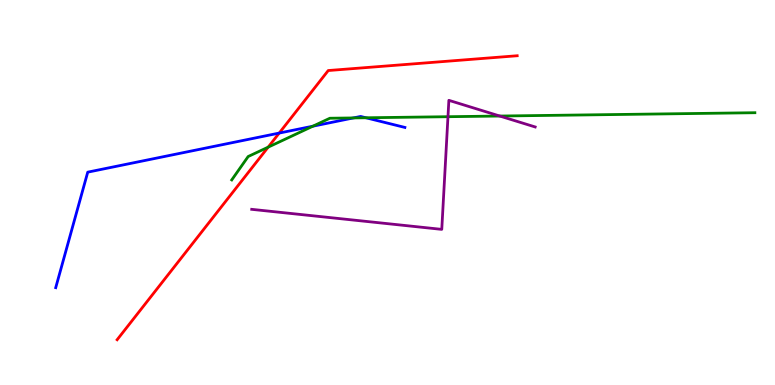[{'lines': ['blue', 'red'], 'intersections': [{'x': 3.6, 'y': 6.54}]}, {'lines': ['green', 'red'], 'intersections': [{'x': 3.46, 'y': 6.18}]}, {'lines': ['purple', 'red'], 'intersections': []}, {'lines': ['blue', 'green'], 'intersections': [{'x': 4.04, 'y': 6.72}, {'x': 4.56, 'y': 6.94}, {'x': 4.72, 'y': 6.94}]}, {'lines': ['blue', 'purple'], 'intersections': []}, {'lines': ['green', 'purple'], 'intersections': [{'x': 5.78, 'y': 6.97}, {'x': 6.45, 'y': 6.99}]}]